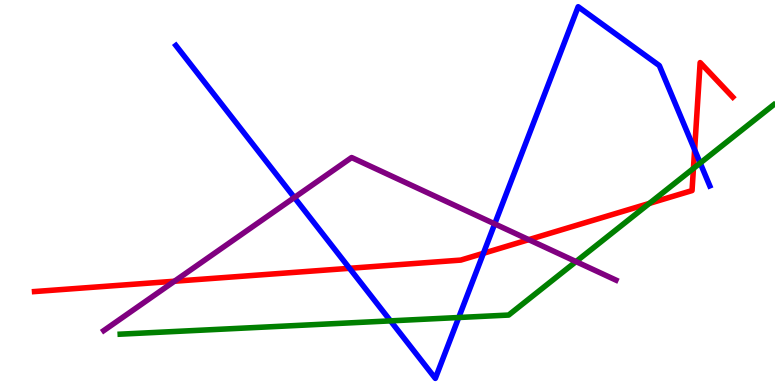[{'lines': ['blue', 'red'], 'intersections': [{'x': 4.51, 'y': 3.03}, {'x': 6.24, 'y': 3.42}, {'x': 8.96, 'y': 6.11}]}, {'lines': ['green', 'red'], 'intersections': [{'x': 8.38, 'y': 4.72}, {'x': 8.95, 'y': 5.63}]}, {'lines': ['purple', 'red'], 'intersections': [{'x': 2.25, 'y': 2.7}, {'x': 6.82, 'y': 3.77}]}, {'lines': ['blue', 'green'], 'intersections': [{'x': 5.04, 'y': 1.67}, {'x': 5.92, 'y': 1.75}, {'x': 9.03, 'y': 5.76}]}, {'lines': ['blue', 'purple'], 'intersections': [{'x': 3.8, 'y': 4.87}, {'x': 6.38, 'y': 4.18}]}, {'lines': ['green', 'purple'], 'intersections': [{'x': 7.43, 'y': 3.21}]}]